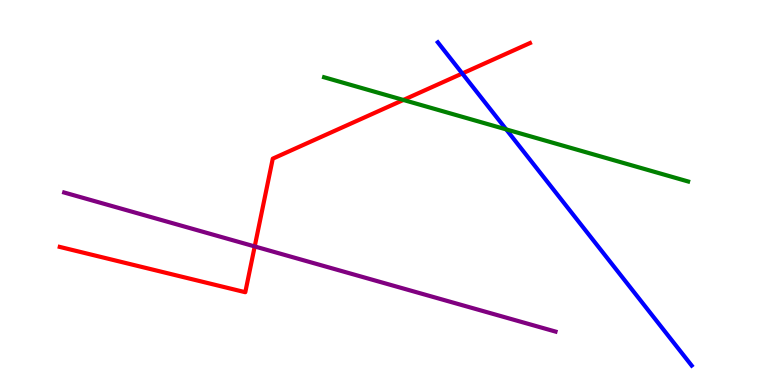[{'lines': ['blue', 'red'], 'intersections': [{'x': 5.97, 'y': 8.09}]}, {'lines': ['green', 'red'], 'intersections': [{'x': 5.2, 'y': 7.4}]}, {'lines': ['purple', 'red'], 'intersections': [{'x': 3.29, 'y': 3.6}]}, {'lines': ['blue', 'green'], 'intersections': [{'x': 6.53, 'y': 6.64}]}, {'lines': ['blue', 'purple'], 'intersections': []}, {'lines': ['green', 'purple'], 'intersections': []}]